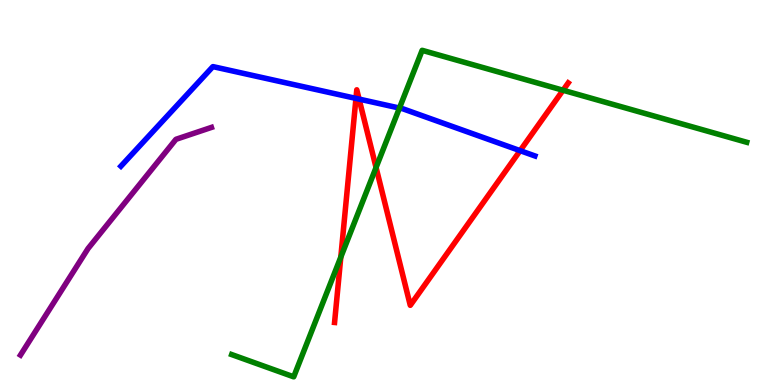[{'lines': ['blue', 'red'], 'intersections': [{'x': 4.59, 'y': 7.44}, {'x': 4.63, 'y': 7.43}, {'x': 6.71, 'y': 6.09}]}, {'lines': ['green', 'red'], 'intersections': [{'x': 4.4, 'y': 3.32}, {'x': 4.85, 'y': 5.65}, {'x': 7.26, 'y': 7.66}]}, {'lines': ['purple', 'red'], 'intersections': []}, {'lines': ['blue', 'green'], 'intersections': [{'x': 5.15, 'y': 7.19}]}, {'lines': ['blue', 'purple'], 'intersections': []}, {'lines': ['green', 'purple'], 'intersections': []}]